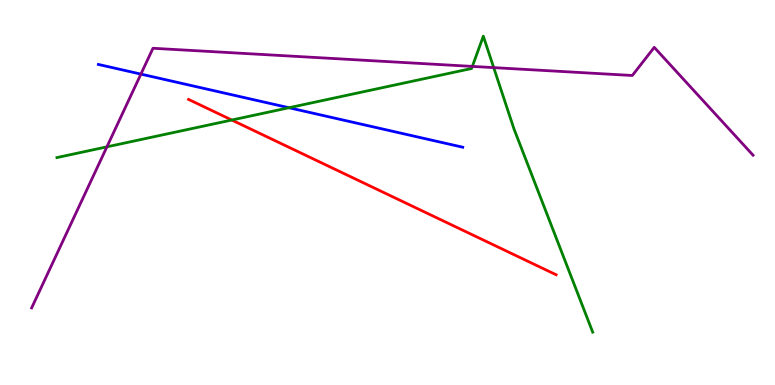[{'lines': ['blue', 'red'], 'intersections': []}, {'lines': ['green', 'red'], 'intersections': [{'x': 2.99, 'y': 6.88}]}, {'lines': ['purple', 'red'], 'intersections': []}, {'lines': ['blue', 'green'], 'intersections': [{'x': 3.73, 'y': 7.2}]}, {'lines': ['blue', 'purple'], 'intersections': [{'x': 1.82, 'y': 8.08}]}, {'lines': ['green', 'purple'], 'intersections': [{'x': 1.38, 'y': 6.19}, {'x': 6.09, 'y': 8.28}, {'x': 6.37, 'y': 8.24}]}]